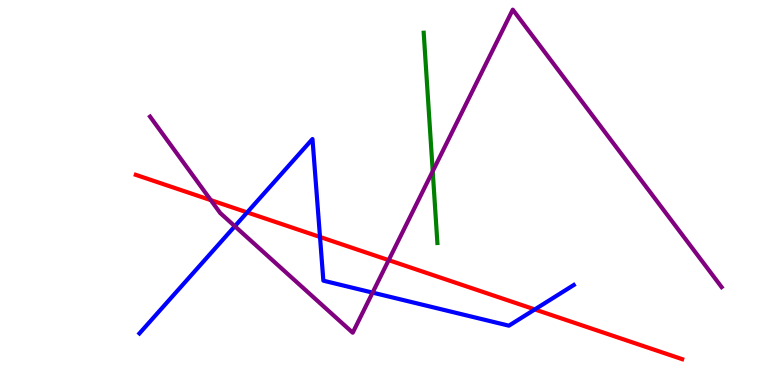[{'lines': ['blue', 'red'], 'intersections': [{'x': 3.19, 'y': 4.48}, {'x': 4.13, 'y': 3.84}, {'x': 6.9, 'y': 1.96}]}, {'lines': ['green', 'red'], 'intersections': []}, {'lines': ['purple', 'red'], 'intersections': [{'x': 2.72, 'y': 4.8}, {'x': 5.02, 'y': 3.24}]}, {'lines': ['blue', 'green'], 'intersections': []}, {'lines': ['blue', 'purple'], 'intersections': [{'x': 3.03, 'y': 4.12}, {'x': 4.81, 'y': 2.4}]}, {'lines': ['green', 'purple'], 'intersections': [{'x': 5.58, 'y': 5.55}]}]